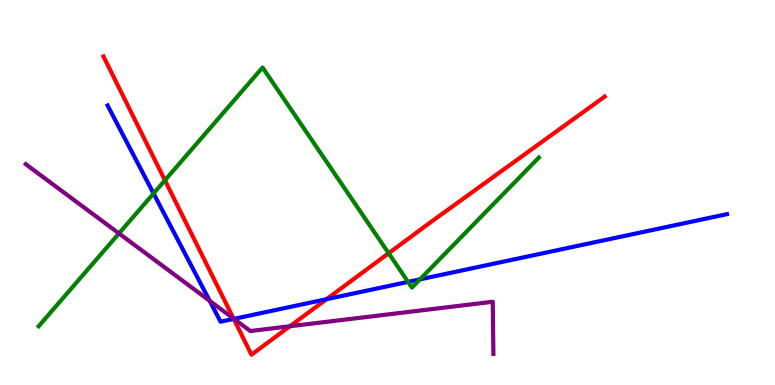[{'lines': ['blue', 'red'], 'intersections': [{'x': 3.02, 'y': 1.72}, {'x': 4.21, 'y': 2.23}]}, {'lines': ['green', 'red'], 'intersections': [{'x': 2.13, 'y': 5.32}, {'x': 5.01, 'y': 3.42}]}, {'lines': ['purple', 'red'], 'intersections': [{'x': 3.01, 'y': 1.73}, {'x': 3.74, 'y': 1.53}]}, {'lines': ['blue', 'green'], 'intersections': [{'x': 1.98, 'y': 4.98}, {'x': 5.27, 'y': 2.68}, {'x': 5.42, 'y': 2.74}]}, {'lines': ['blue', 'purple'], 'intersections': [{'x': 2.71, 'y': 2.19}, {'x': 3.02, 'y': 1.72}]}, {'lines': ['green', 'purple'], 'intersections': [{'x': 1.53, 'y': 3.94}]}]